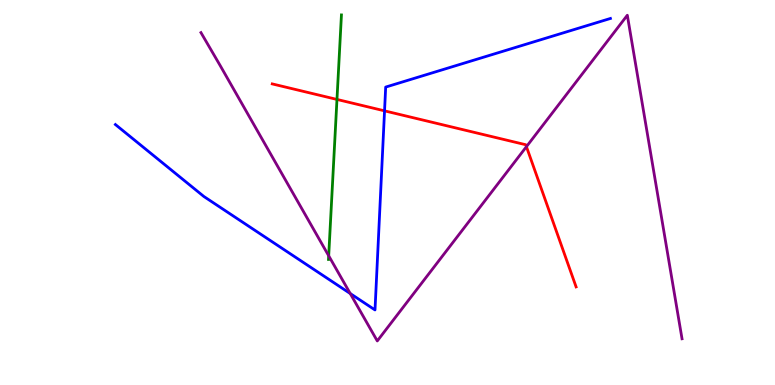[{'lines': ['blue', 'red'], 'intersections': [{'x': 4.96, 'y': 7.12}]}, {'lines': ['green', 'red'], 'intersections': [{'x': 4.35, 'y': 7.42}]}, {'lines': ['purple', 'red'], 'intersections': [{'x': 6.79, 'y': 6.19}]}, {'lines': ['blue', 'green'], 'intersections': []}, {'lines': ['blue', 'purple'], 'intersections': [{'x': 4.52, 'y': 2.38}]}, {'lines': ['green', 'purple'], 'intersections': [{'x': 4.24, 'y': 3.36}]}]